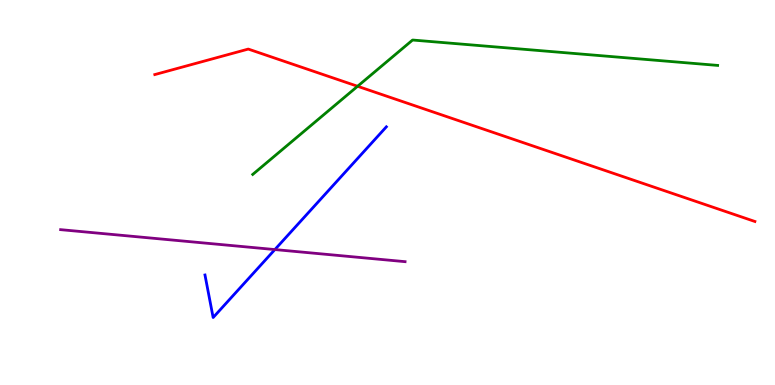[{'lines': ['blue', 'red'], 'intersections': []}, {'lines': ['green', 'red'], 'intersections': [{'x': 4.61, 'y': 7.76}]}, {'lines': ['purple', 'red'], 'intersections': []}, {'lines': ['blue', 'green'], 'intersections': []}, {'lines': ['blue', 'purple'], 'intersections': [{'x': 3.55, 'y': 3.52}]}, {'lines': ['green', 'purple'], 'intersections': []}]